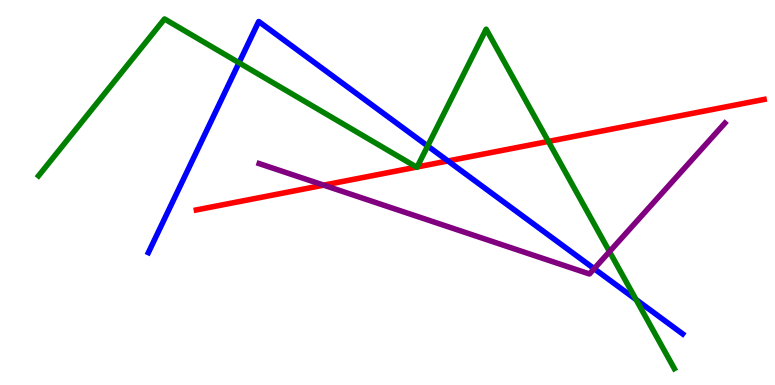[{'lines': ['blue', 'red'], 'intersections': [{'x': 5.78, 'y': 5.82}]}, {'lines': ['green', 'red'], 'intersections': [{'x': 5.37, 'y': 5.66}, {'x': 5.38, 'y': 5.66}, {'x': 7.08, 'y': 6.33}]}, {'lines': ['purple', 'red'], 'intersections': [{'x': 4.18, 'y': 5.19}]}, {'lines': ['blue', 'green'], 'intersections': [{'x': 3.08, 'y': 8.37}, {'x': 5.52, 'y': 6.21}, {'x': 8.21, 'y': 2.22}]}, {'lines': ['blue', 'purple'], 'intersections': [{'x': 7.67, 'y': 3.02}]}, {'lines': ['green', 'purple'], 'intersections': [{'x': 7.86, 'y': 3.46}]}]